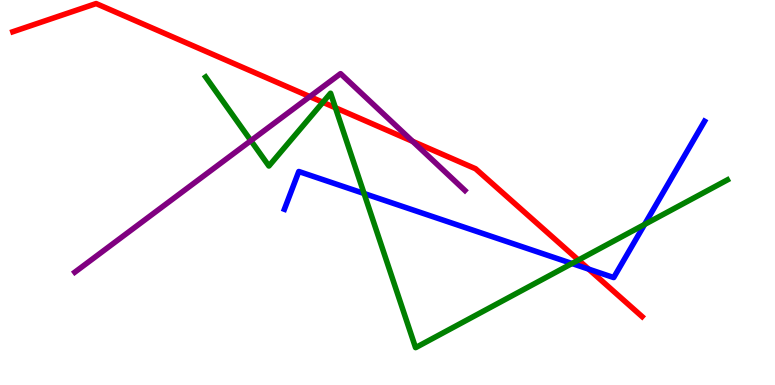[{'lines': ['blue', 'red'], 'intersections': [{'x': 7.6, 'y': 3.01}]}, {'lines': ['green', 'red'], 'intersections': [{'x': 4.17, 'y': 7.34}, {'x': 4.33, 'y': 7.2}, {'x': 7.46, 'y': 3.25}]}, {'lines': ['purple', 'red'], 'intersections': [{'x': 4.0, 'y': 7.49}, {'x': 5.32, 'y': 6.33}]}, {'lines': ['blue', 'green'], 'intersections': [{'x': 4.7, 'y': 4.97}, {'x': 7.38, 'y': 3.16}, {'x': 8.32, 'y': 4.17}]}, {'lines': ['blue', 'purple'], 'intersections': []}, {'lines': ['green', 'purple'], 'intersections': [{'x': 3.24, 'y': 6.35}]}]